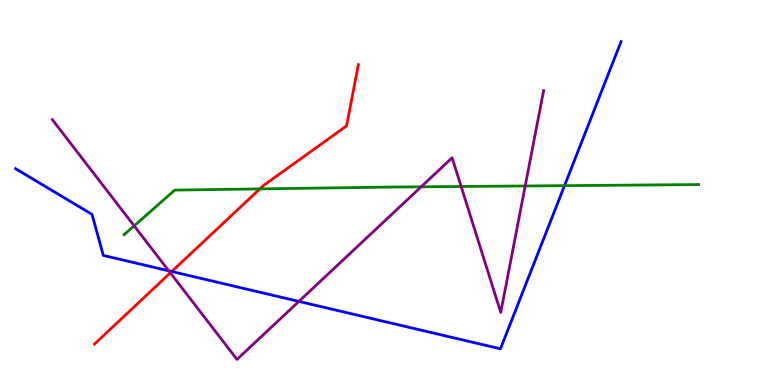[{'lines': ['blue', 'red'], 'intersections': [{'x': 2.22, 'y': 2.95}]}, {'lines': ['green', 'red'], 'intersections': [{'x': 3.35, 'y': 5.09}]}, {'lines': ['purple', 'red'], 'intersections': [{'x': 2.2, 'y': 2.91}]}, {'lines': ['blue', 'green'], 'intersections': [{'x': 7.28, 'y': 5.18}]}, {'lines': ['blue', 'purple'], 'intersections': [{'x': 2.18, 'y': 2.97}, {'x': 3.86, 'y': 2.17}]}, {'lines': ['green', 'purple'], 'intersections': [{'x': 1.73, 'y': 4.13}, {'x': 5.43, 'y': 5.15}, {'x': 5.95, 'y': 5.16}, {'x': 6.78, 'y': 5.17}]}]